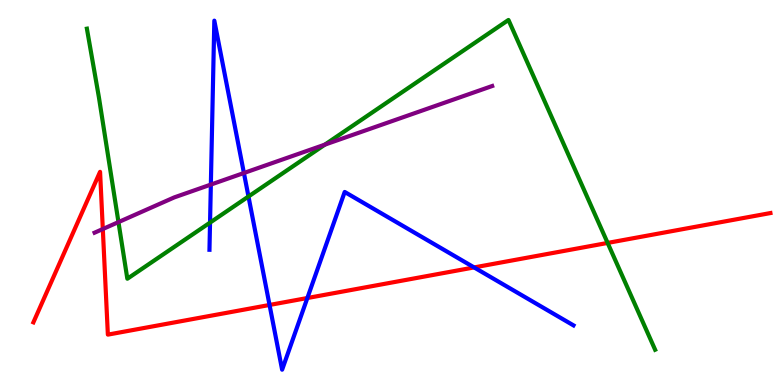[{'lines': ['blue', 'red'], 'intersections': [{'x': 3.48, 'y': 2.08}, {'x': 3.97, 'y': 2.26}, {'x': 6.12, 'y': 3.05}]}, {'lines': ['green', 'red'], 'intersections': [{'x': 7.84, 'y': 3.69}]}, {'lines': ['purple', 'red'], 'intersections': [{'x': 1.33, 'y': 4.05}]}, {'lines': ['blue', 'green'], 'intersections': [{'x': 2.71, 'y': 4.22}, {'x': 3.21, 'y': 4.9}]}, {'lines': ['blue', 'purple'], 'intersections': [{'x': 2.72, 'y': 5.21}, {'x': 3.15, 'y': 5.51}]}, {'lines': ['green', 'purple'], 'intersections': [{'x': 1.53, 'y': 4.23}, {'x': 4.19, 'y': 6.24}]}]